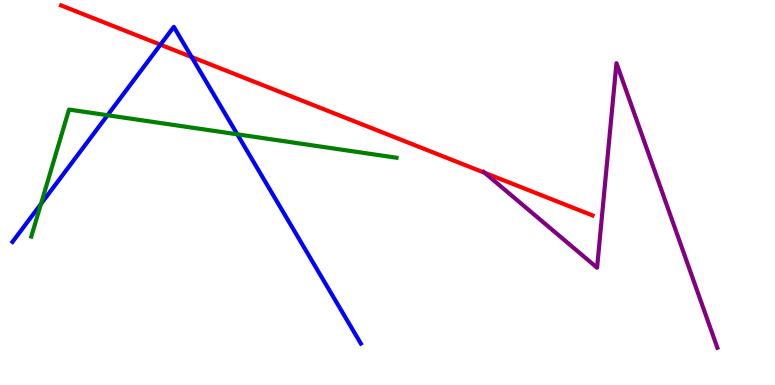[{'lines': ['blue', 'red'], 'intersections': [{'x': 2.07, 'y': 8.84}, {'x': 2.47, 'y': 8.52}]}, {'lines': ['green', 'red'], 'intersections': []}, {'lines': ['purple', 'red'], 'intersections': [{'x': 6.25, 'y': 5.51}]}, {'lines': ['blue', 'green'], 'intersections': [{'x': 0.529, 'y': 4.7}, {'x': 1.39, 'y': 7.01}, {'x': 3.06, 'y': 6.51}]}, {'lines': ['blue', 'purple'], 'intersections': []}, {'lines': ['green', 'purple'], 'intersections': []}]